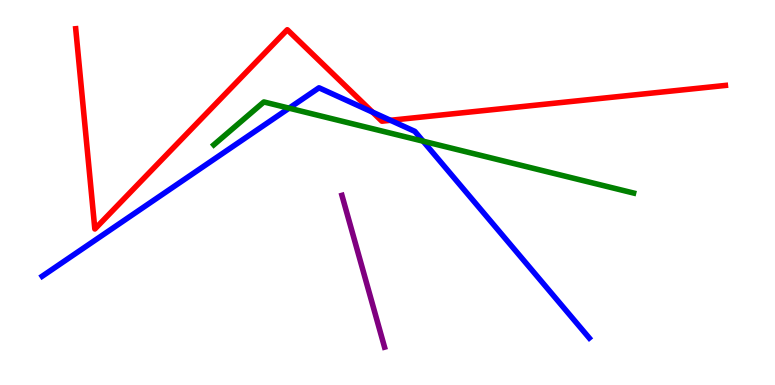[{'lines': ['blue', 'red'], 'intersections': [{'x': 4.81, 'y': 7.09}, {'x': 5.04, 'y': 6.88}]}, {'lines': ['green', 'red'], 'intersections': []}, {'lines': ['purple', 'red'], 'intersections': []}, {'lines': ['blue', 'green'], 'intersections': [{'x': 3.73, 'y': 7.19}, {'x': 5.46, 'y': 6.33}]}, {'lines': ['blue', 'purple'], 'intersections': []}, {'lines': ['green', 'purple'], 'intersections': []}]